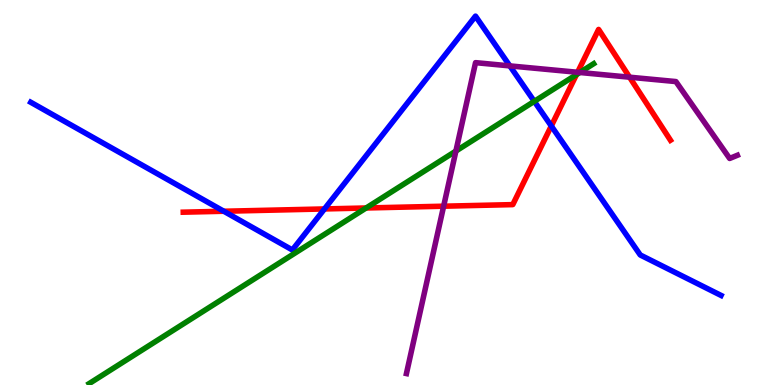[{'lines': ['blue', 'red'], 'intersections': [{'x': 2.89, 'y': 4.51}, {'x': 4.19, 'y': 4.57}, {'x': 7.11, 'y': 6.73}]}, {'lines': ['green', 'red'], 'intersections': [{'x': 4.72, 'y': 4.6}, {'x': 7.44, 'y': 8.06}]}, {'lines': ['purple', 'red'], 'intersections': [{'x': 5.72, 'y': 4.64}, {'x': 7.45, 'y': 8.12}, {'x': 8.12, 'y': 7.99}]}, {'lines': ['blue', 'green'], 'intersections': [{'x': 6.89, 'y': 7.37}]}, {'lines': ['blue', 'purple'], 'intersections': [{'x': 6.58, 'y': 8.29}]}, {'lines': ['green', 'purple'], 'intersections': [{'x': 5.88, 'y': 6.08}, {'x': 7.48, 'y': 8.12}]}]